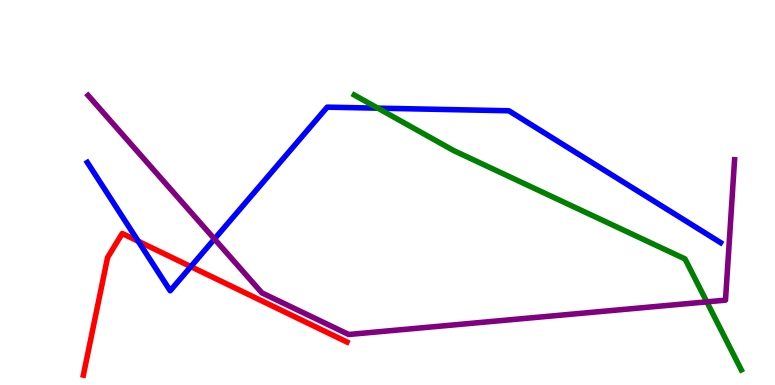[{'lines': ['blue', 'red'], 'intersections': [{'x': 1.78, 'y': 3.73}, {'x': 2.46, 'y': 3.07}]}, {'lines': ['green', 'red'], 'intersections': []}, {'lines': ['purple', 'red'], 'intersections': []}, {'lines': ['blue', 'green'], 'intersections': [{'x': 4.88, 'y': 7.19}]}, {'lines': ['blue', 'purple'], 'intersections': [{'x': 2.77, 'y': 3.79}]}, {'lines': ['green', 'purple'], 'intersections': [{'x': 9.12, 'y': 2.16}]}]